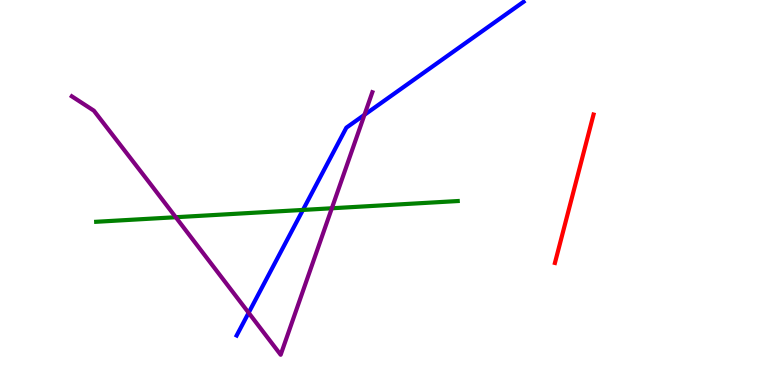[{'lines': ['blue', 'red'], 'intersections': []}, {'lines': ['green', 'red'], 'intersections': []}, {'lines': ['purple', 'red'], 'intersections': []}, {'lines': ['blue', 'green'], 'intersections': [{'x': 3.91, 'y': 4.55}]}, {'lines': ['blue', 'purple'], 'intersections': [{'x': 3.21, 'y': 1.88}, {'x': 4.7, 'y': 7.02}]}, {'lines': ['green', 'purple'], 'intersections': [{'x': 2.27, 'y': 4.36}, {'x': 4.28, 'y': 4.59}]}]